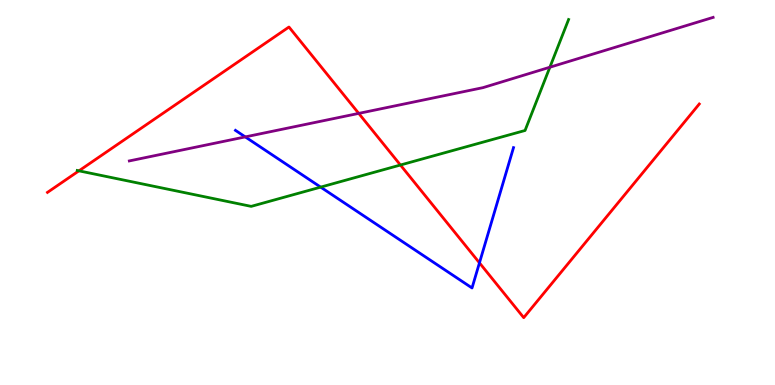[{'lines': ['blue', 'red'], 'intersections': [{'x': 6.19, 'y': 3.17}]}, {'lines': ['green', 'red'], 'intersections': [{'x': 1.02, 'y': 5.56}, {'x': 5.17, 'y': 5.71}]}, {'lines': ['purple', 'red'], 'intersections': [{'x': 4.63, 'y': 7.05}]}, {'lines': ['blue', 'green'], 'intersections': [{'x': 4.14, 'y': 5.14}]}, {'lines': ['blue', 'purple'], 'intersections': [{'x': 3.16, 'y': 6.44}]}, {'lines': ['green', 'purple'], 'intersections': [{'x': 7.1, 'y': 8.25}]}]